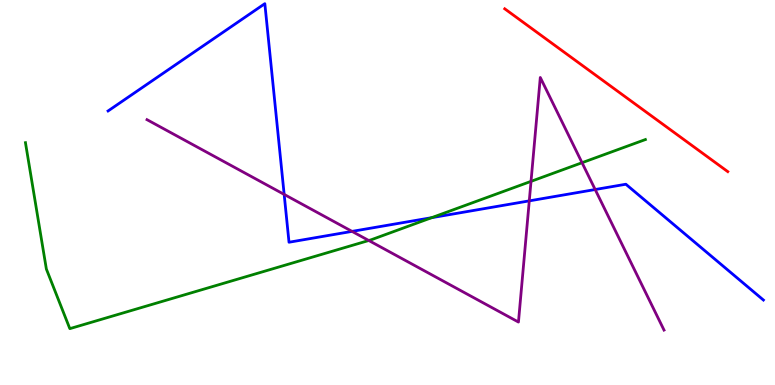[{'lines': ['blue', 'red'], 'intersections': []}, {'lines': ['green', 'red'], 'intersections': []}, {'lines': ['purple', 'red'], 'intersections': []}, {'lines': ['blue', 'green'], 'intersections': [{'x': 5.57, 'y': 4.35}]}, {'lines': ['blue', 'purple'], 'intersections': [{'x': 3.67, 'y': 4.95}, {'x': 4.54, 'y': 3.99}, {'x': 6.83, 'y': 4.78}, {'x': 7.68, 'y': 5.08}]}, {'lines': ['green', 'purple'], 'intersections': [{'x': 4.76, 'y': 3.75}, {'x': 6.85, 'y': 5.29}, {'x': 7.51, 'y': 5.77}]}]